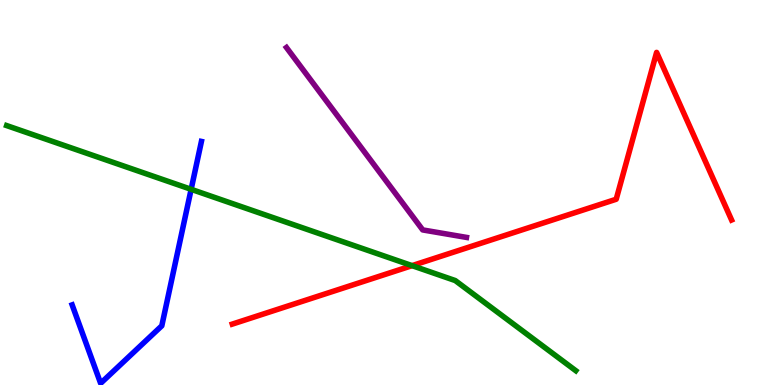[{'lines': ['blue', 'red'], 'intersections': []}, {'lines': ['green', 'red'], 'intersections': [{'x': 5.32, 'y': 3.1}]}, {'lines': ['purple', 'red'], 'intersections': []}, {'lines': ['blue', 'green'], 'intersections': [{'x': 2.47, 'y': 5.08}]}, {'lines': ['blue', 'purple'], 'intersections': []}, {'lines': ['green', 'purple'], 'intersections': []}]